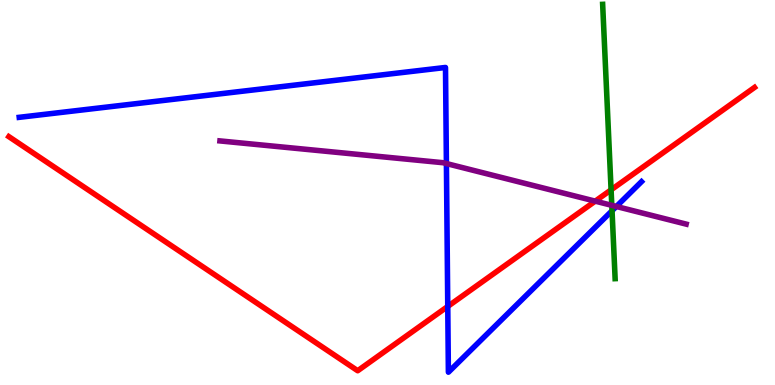[{'lines': ['blue', 'red'], 'intersections': [{'x': 5.78, 'y': 2.04}]}, {'lines': ['green', 'red'], 'intersections': [{'x': 7.88, 'y': 5.07}]}, {'lines': ['purple', 'red'], 'intersections': [{'x': 7.68, 'y': 4.78}]}, {'lines': ['blue', 'green'], 'intersections': [{'x': 7.9, 'y': 4.53}]}, {'lines': ['blue', 'purple'], 'intersections': [{'x': 5.76, 'y': 5.75}, {'x': 7.95, 'y': 4.64}]}, {'lines': ['green', 'purple'], 'intersections': [{'x': 7.89, 'y': 4.67}]}]